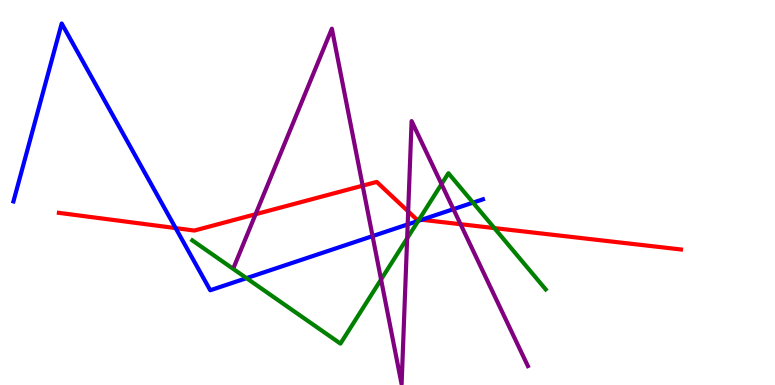[{'lines': ['blue', 'red'], 'intersections': [{'x': 2.27, 'y': 4.08}, {'x': 5.44, 'y': 4.29}]}, {'lines': ['green', 'red'], 'intersections': [{'x': 5.41, 'y': 4.3}, {'x': 6.38, 'y': 4.08}]}, {'lines': ['purple', 'red'], 'intersections': [{'x': 3.3, 'y': 4.44}, {'x': 4.68, 'y': 5.18}, {'x': 5.27, 'y': 4.51}, {'x': 5.94, 'y': 4.18}]}, {'lines': ['blue', 'green'], 'intersections': [{'x': 3.18, 'y': 2.78}, {'x': 5.4, 'y': 4.26}, {'x': 6.1, 'y': 4.74}]}, {'lines': ['blue', 'purple'], 'intersections': [{'x': 4.81, 'y': 3.87}, {'x': 5.26, 'y': 4.17}, {'x': 5.85, 'y': 4.57}]}, {'lines': ['green', 'purple'], 'intersections': [{'x': 4.92, 'y': 2.74}, {'x': 5.25, 'y': 3.81}, {'x': 5.7, 'y': 5.22}]}]